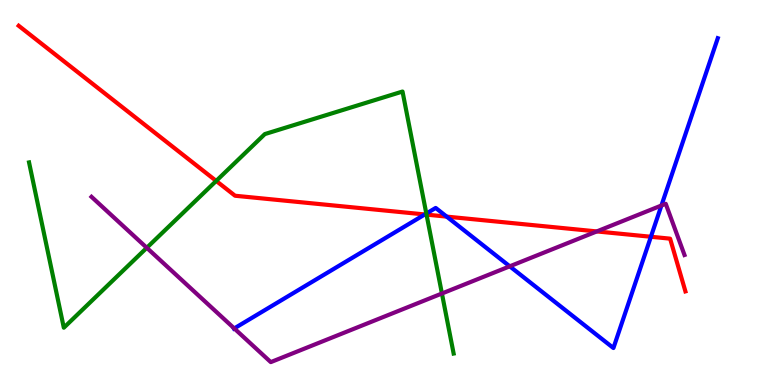[{'lines': ['blue', 'red'], 'intersections': [{'x': 5.48, 'y': 4.43}, {'x': 5.76, 'y': 4.37}, {'x': 8.4, 'y': 3.85}]}, {'lines': ['green', 'red'], 'intersections': [{'x': 2.79, 'y': 5.3}, {'x': 5.5, 'y': 4.43}]}, {'lines': ['purple', 'red'], 'intersections': [{'x': 7.7, 'y': 3.99}]}, {'lines': ['blue', 'green'], 'intersections': [{'x': 5.5, 'y': 4.45}]}, {'lines': ['blue', 'purple'], 'intersections': [{'x': 3.02, 'y': 1.47}, {'x': 6.58, 'y': 3.08}, {'x': 8.53, 'y': 4.66}]}, {'lines': ['green', 'purple'], 'intersections': [{'x': 1.89, 'y': 3.56}, {'x': 5.7, 'y': 2.38}]}]